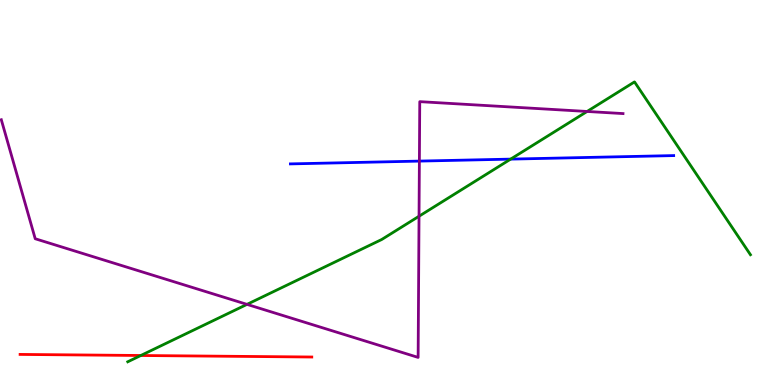[{'lines': ['blue', 'red'], 'intersections': []}, {'lines': ['green', 'red'], 'intersections': [{'x': 1.82, 'y': 0.766}]}, {'lines': ['purple', 'red'], 'intersections': []}, {'lines': ['blue', 'green'], 'intersections': [{'x': 6.59, 'y': 5.87}]}, {'lines': ['blue', 'purple'], 'intersections': [{'x': 5.41, 'y': 5.82}]}, {'lines': ['green', 'purple'], 'intersections': [{'x': 3.19, 'y': 2.09}, {'x': 5.41, 'y': 4.38}, {'x': 7.58, 'y': 7.1}]}]